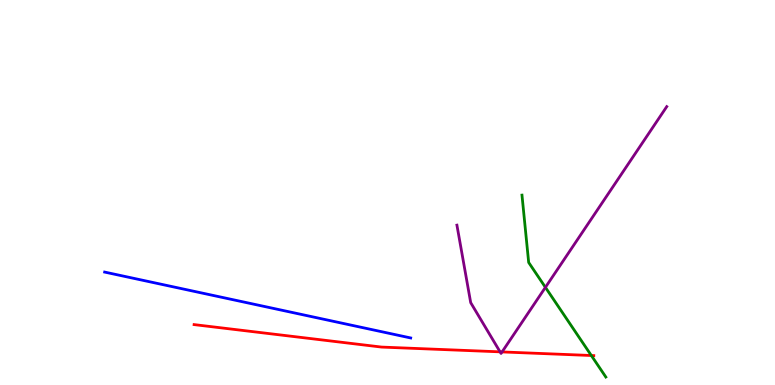[{'lines': ['blue', 'red'], 'intersections': []}, {'lines': ['green', 'red'], 'intersections': [{'x': 7.63, 'y': 0.766}]}, {'lines': ['purple', 'red'], 'intersections': [{'x': 6.45, 'y': 0.861}, {'x': 6.48, 'y': 0.859}]}, {'lines': ['blue', 'green'], 'intersections': []}, {'lines': ['blue', 'purple'], 'intersections': []}, {'lines': ['green', 'purple'], 'intersections': [{'x': 7.04, 'y': 2.54}]}]